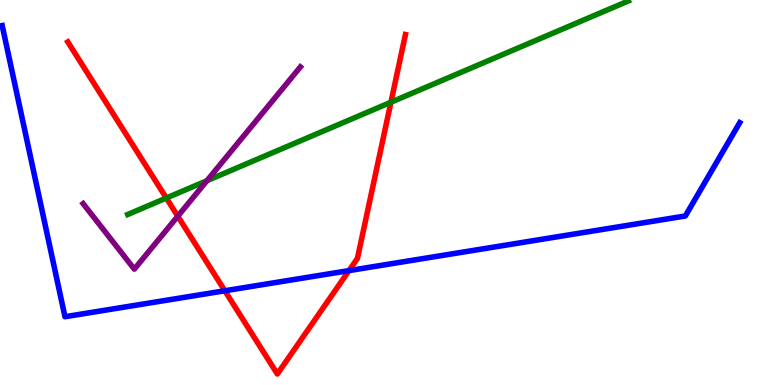[{'lines': ['blue', 'red'], 'intersections': [{'x': 2.9, 'y': 2.45}, {'x': 4.5, 'y': 2.97}]}, {'lines': ['green', 'red'], 'intersections': [{'x': 2.15, 'y': 4.86}, {'x': 5.04, 'y': 7.34}]}, {'lines': ['purple', 'red'], 'intersections': [{'x': 2.29, 'y': 4.38}]}, {'lines': ['blue', 'green'], 'intersections': []}, {'lines': ['blue', 'purple'], 'intersections': []}, {'lines': ['green', 'purple'], 'intersections': [{'x': 2.67, 'y': 5.31}]}]